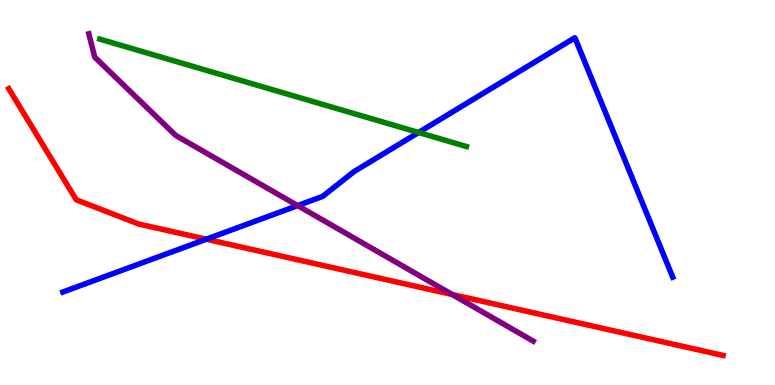[{'lines': ['blue', 'red'], 'intersections': [{'x': 2.66, 'y': 3.79}]}, {'lines': ['green', 'red'], 'intersections': []}, {'lines': ['purple', 'red'], 'intersections': [{'x': 5.84, 'y': 2.35}]}, {'lines': ['blue', 'green'], 'intersections': [{'x': 5.4, 'y': 6.56}]}, {'lines': ['blue', 'purple'], 'intersections': [{'x': 3.84, 'y': 4.66}]}, {'lines': ['green', 'purple'], 'intersections': []}]